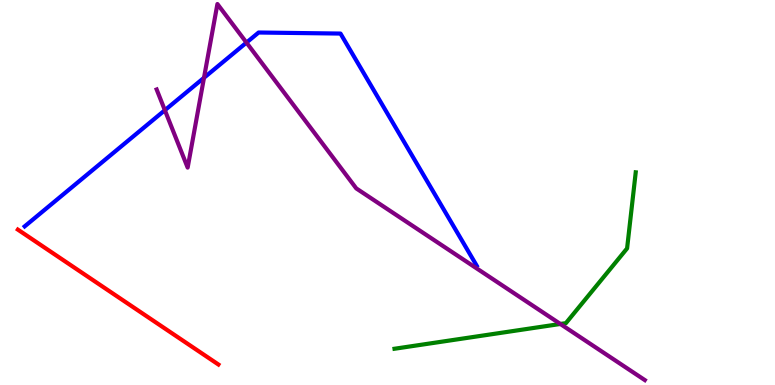[{'lines': ['blue', 'red'], 'intersections': []}, {'lines': ['green', 'red'], 'intersections': []}, {'lines': ['purple', 'red'], 'intersections': []}, {'lines': ['blue', 'green'], 'intersections': []}, {'lines': ['blue', 'purple'], 'intersections': [{'x': 2.13, 'y': 7.14}, {'x': 2.63, 'y': 7.98}, {'x': 3.18, 'y': 8.89}]}, {'lines': ['green', 'purple'], 'intersections': [{'x': 7.23, 'y': 1.59}]}]